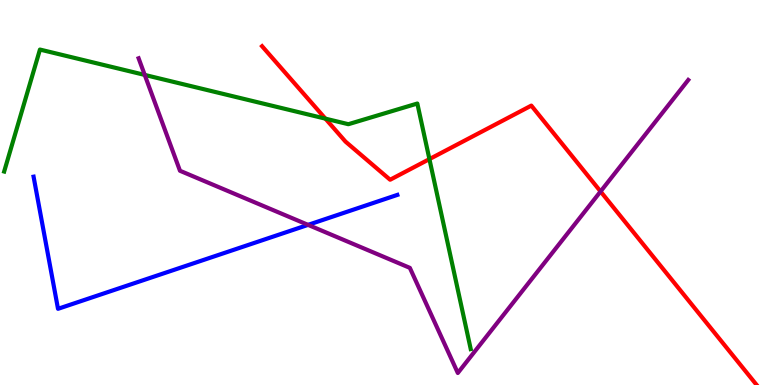[{'lines': ['blue', 'red'], 'intersections': []}, {'lines': ['green', 'red'], 'intersections': [{'x': 4.2, 'y': 6.92}, {'x': 5.54, 'y': 5.87}]}, {'lines': ['purple', 'red'], 'intersections': [{'x': 7.75, 'y': 5.03}]}, {'lines': ['blue', 'green'], 'intersections': []}, {'lines': ['blue', 'purple'], 'intersections': [{'x': 3.98, 'y': 4.16}]}, {'lines': ['green', 'purple'], 'intersections': [{'x': 1.87, 'y': 8.05}]}]